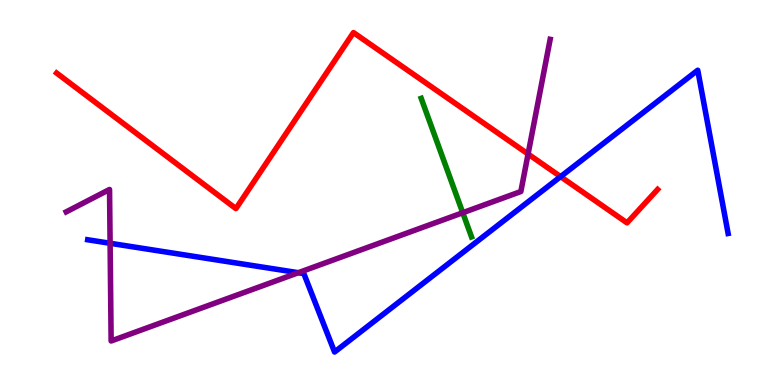[{'lines': ['blue', 'red'], 'intersections': [{'x': 7.23, 'y': 5.41}]}, {'lines': ['green', 'red'], 'intersections': []}, {'lines': ['purple', 'red'], 'intersections': [{'x': 6.81, 'y': 6.0}]}, {'lines': ['blue', 'green'], 'intersections': []}, {'lines': ['blue', 'purple'], 'intersections': [{'x': 1.42, 'y': 3.68}, {'x': 3.85, 'y': 2.92}]}, {'lines': ['green', 'purple'], 'intersections': [{'x': 5.97, 'y': 4.47}]}]